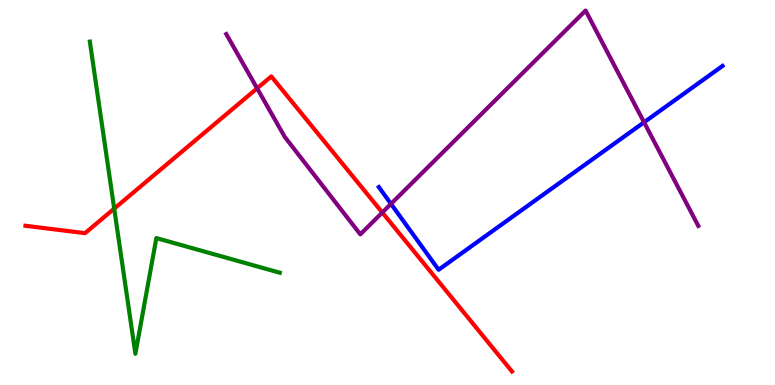[{'lines': ['blue', 'red'], 'intersections': []}, {'lines': ['green', 'red'], 'intersections': [{'x': 1.47, 'y': 4.58}]}, {'lines': ['purple', 'red'], 'intersections': [{'x': 3.32, 'y': 7.71}, {'x': 4.93, 'y': 4.48}]}, {'lines': ['blue', 'green'], 'intersections': []}, {'lines': ['blue', 'purple'], 'intersections': [{'x': 5.05, 'y': 4.7}, {'x': 8.31, 'y': 6.82}]}, {'lines': ['green', 'purple'], 'intersections': []}]